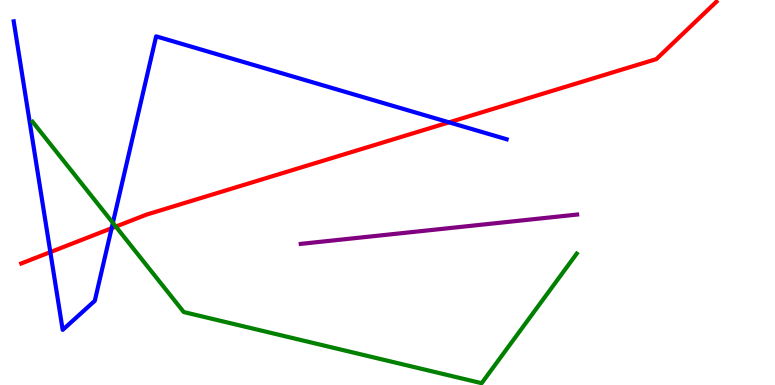[{'lines': ['blue', 'red'], 'intersections': [{'x': 0.65, 'y': 3.45}, {'x': 1.44, 'y': 4.07}, {'x': 5.79, 'y': 6.82}]}, {'lines': ['green', 'red'], 'intersections': [{'x': 1.49, 'y': 4.11}]}, {'lines': ['purple', 'red'], 'intersections': []}, {'lines': ['blue', 'green'], 'intersections': [{'x': 1.46, 'y': 4.21}]}, {'lines': ['blue', 'purple'], 'intersections': []}, {'lines': ['green', 'purple'], 'intersections': []}]